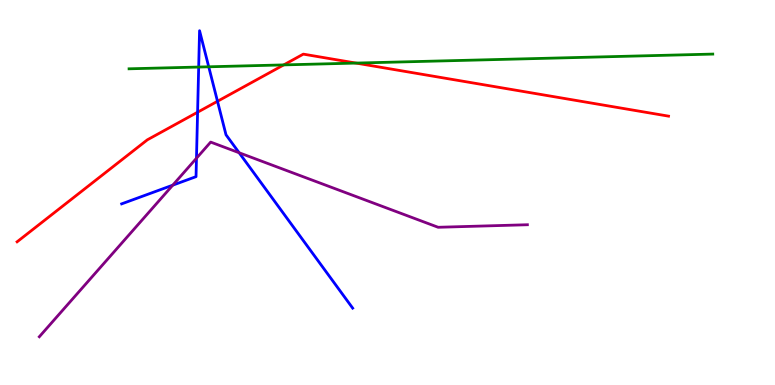[{'lines': ['blue', 'red'], 'intersections': [{'x': 2.55, 'y': 7.09}, {'x': 2.81, 'y': 7.37}]}, {'lines': ['green', 'red'], 'intersections': [{'x': 3.66, 'y': 8.31}, {'x': 4.59, 'y': 8.36}]}, {'lines': ['purple', 'red'], 'intersections': []}, {'lines': ['blue', 'green'], 'intersections': [{'x': 2.56, 'y': 8.26}, {'x': 2.69, 'y': 8.27}]}, {'lines': ['blue', 'purple'], 'intersections': [{'x': 2.23, 'y': 5.19}, {'x': 2.54, 'y': 5.89}, {'x': 3.09, 'y': 6.03}]}, {'lines': ['green', 'purple'], 'intersections': []}]